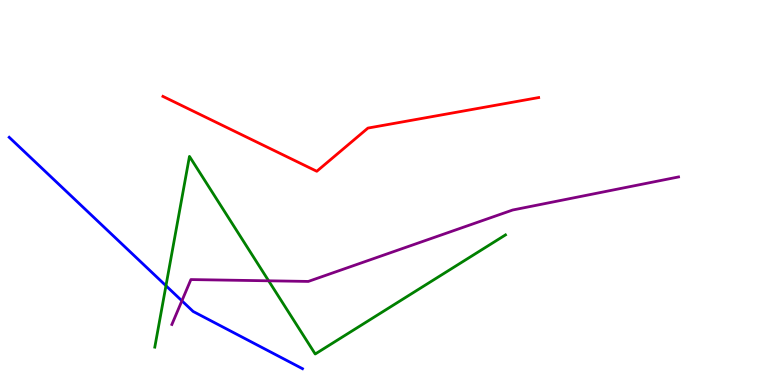[{'lines': ['blue', 'red'], 'intersections': []}, {'lines': ['green', 'red'], 'intersections': []}, {'lines': ['purple', 'red'], 'intersections': []}, {'lines': ['blue', 'green'], 'intersections': [{'x': 2.14, 'y': 2.58}]}, {'lines': ['blue', 'purple'], 'intersections': [{'x': 2.35, 'y': 2.19}]}, {'lines': ['green', 'purple'], 'intersections': [{'x': 3.47, 'y': 2.71}]}]